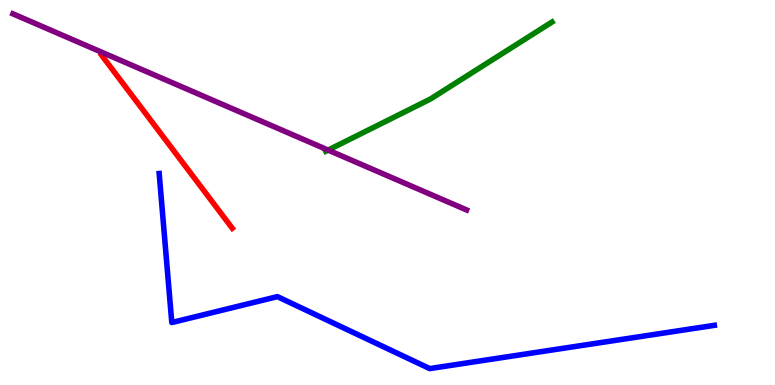[{'lines': ['blue', 'red'], 'intersections': []}, {'lines': ['green', 'red'], 'intersections': []}, {'lines': ['purple', 'red'], 'intersections': []}, {'lines': ['blue', 'green'], 'intersections': []}, {'lines': ['blue', 'purple'], 'intersections': []}, {'lines': ['green', 'purple'], 'intersections': [{'x': 4.23, 'y': 6.1}]}]